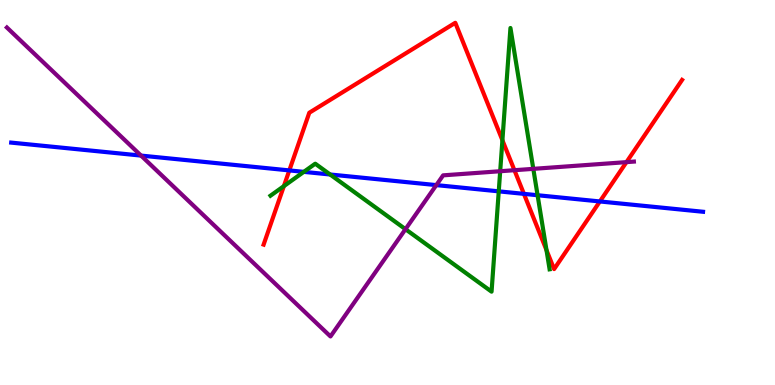[{'lines': ['blue', 'red'], 'intersections': [{'x': 3.73, 'y': 5.57}, {'x': 6.76, 'y': 4.96}, {'x': 7.74, 'y': 4.77}]}, {'lines': ['green', 'red'], 'intersections': [{'x': 3.66, 'y': 5.17}, {'x': 6.48, 'y': 6.36}, {'x': 7.05, 'y': 3.5}]}, {'lines': ['purple', 'red'], 'intersections': [{'x': 6.64, 'y': 5.58}, {'x': 8.08, 'y': 5.79}]}, {'lines': ['blue', 'green'], 'intersections': [{'x': 3.92, 'y': 5.54}, {'x': 4.26, 'y': 5.47}, {'x': 6.44, 'y': 5.03}, {'x': 6.94, 'y': 4.93}]}, {'lines': ['blue', 'purple'], 'intersections': [{'x': 1.82, 'y': 5.96}, {'x': 5.63, 'y': 5.19}]}, {'lines': ['green', 'purple'], 'intersections': [{'x': 5.23, 'y': 4.05}, {'x': 6.45, 'y': 5.55}, {'x': 6.88, 'y': 5.61}]}]